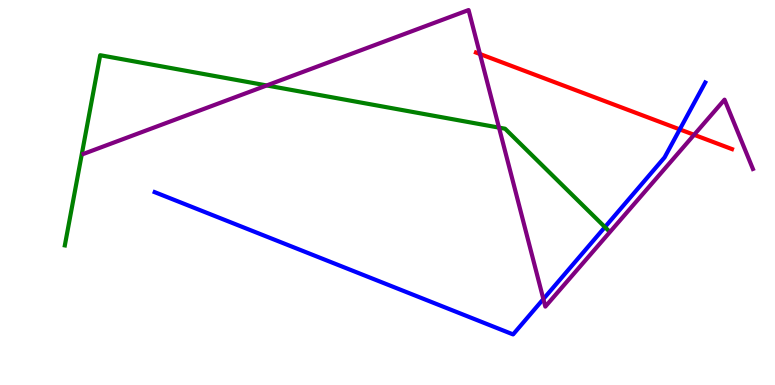[{'lines': ['blue', 'red'], 'intersections': [{'x': 8.77, 'y': 6.64}]}, {'lines': ['green', 'red'], 'intersections': []}, {'lines': ['purple', 'red'], 'intersections': [{'x': 6.19, 'y': 8.6}, {'x': 8.96, 'y': 6.5}]}, {'lines': ['blue', 'green'], 'intersections': [{'x': 7.81, 'y': 4.1}]}, {'lines': ['blue', 'purple'], 'intersections': [{'x': 7.01, 'y': 2.23}]}, {'lines': ['green', 'purple'], 'intersections': [{'x': 3.44, 'y': 7.78}, {'x': 6.44, 'y': 6.69}]}]